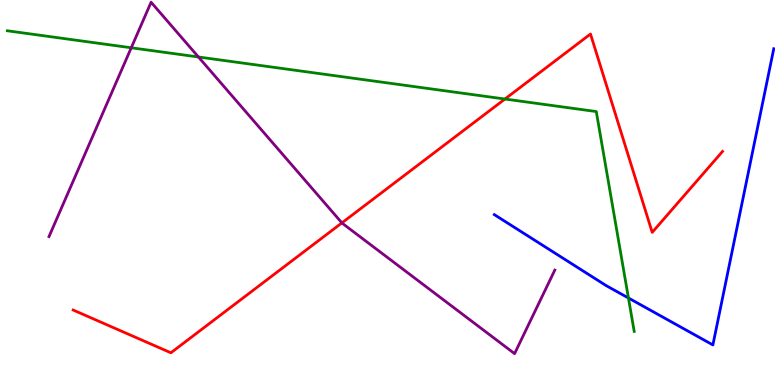[{'lines': ['blue', 'red'], 'intersections': []}, {'lines': ['green', 'red'], 'intersections': [{'x': 6.52, 'y': 7.43}]}, {'lines': ['purple', 'red'], 'intersections': [{'x': 4.41, 'y': 4.21}]}, {'lines': ['blue', 'green'], 'intersections': [{'x': 8.11, 'y': 2.26}]}, {'lines': ['blue', 'purple'], 'intersections': []}, {'lines': ['green', 'purple'], 'intersections': [{'x': 1.69, 'y': 8.76}, {'x': 2.56, 'y': 8.52}]}]